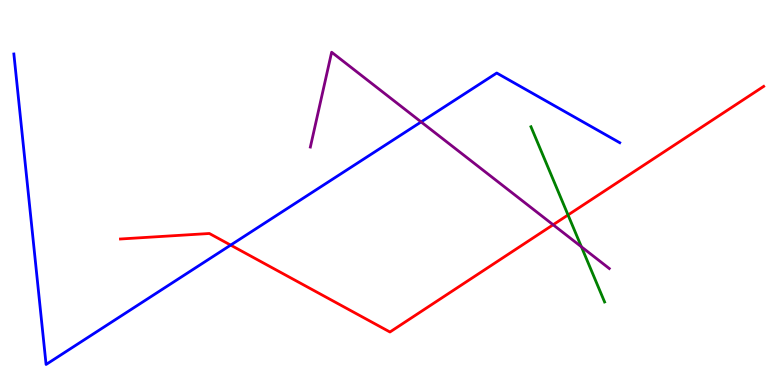[{'lines': ['blue', 'red'], 'intersections': [{'x': 2.98, 'y': 3.63}]}, {'lines': ['green', 'red'], 'intersections': [{'x': 7.33, 'y': 4.42}]}, {'lines': ['purple', 'red'], 'intersections': [{'x': 7.14, 'y': 4.16}]}, {'lines': ['blue', 'green'], 'intersections': []}, {'lines': ['blue', 'purple'], 'intersections': [{'x': 5.43, 'y': 6.83}]}, {'lines': ['green', 'purple'], 'intersections': [{'x': 7.5, 'y': 3.59}]}]